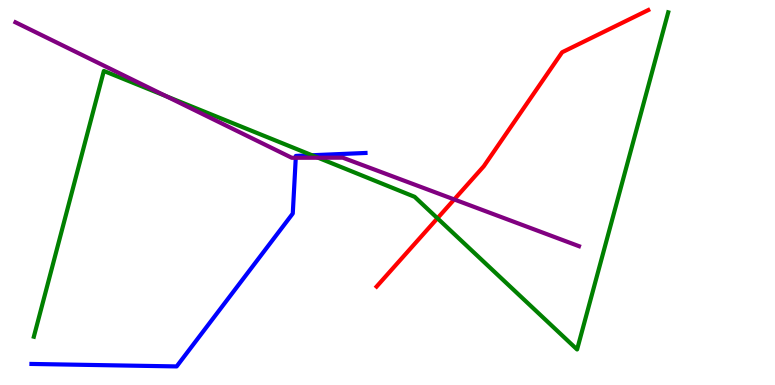[{'lines': ['blue', 'red'], 'intersections': []}, {'lines': ['green', 'red'], 'intersections': [{'x': 5.64, 'y': 4.33}]}, {'lines': ['purple', 'red'], 'intersections': [{'x': 5.86, 'y': 4.82}]}, {'lines': ['blue', 'green'], 'intersections': [{'x': 4.03, 'y': 5.97}]}, {'lines': ['blue', 'purple'], 'intersections': [{'x': 3.82, 'y': 5.9}]}, {'lines': ['green', 'purple'], 'intersections': [{'x': 2.14, 'y': 7.5}, {'x': 4.1, 'y': 5.9}]}]